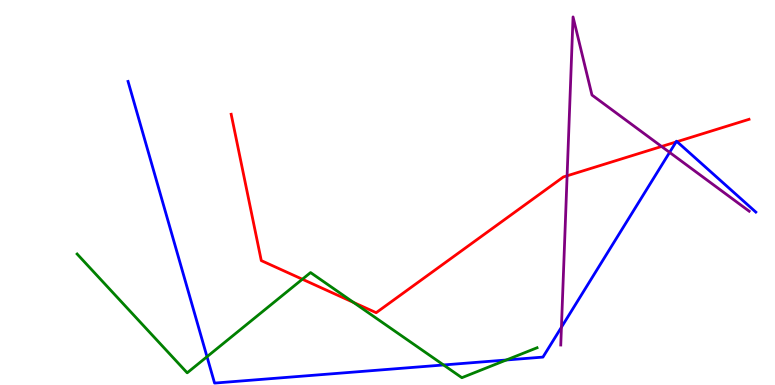[{'lines': ['blue', 'red'], 'intersections': [{'x': 8.72, 'y': 6.31}, {'x': 8.74, 'y': 6.32}]}, {'lines': ['green', 'red'], 'intersections': [{'x': 3.9, 'y': 2.75}, {'x': 4.56, 'y': 2.14}]}, {'lines': ['purple', 'red'], 'intersections': [{'x': 7.32, 'y': 5.43}, {'x': 8.54, 'y': 6.2}]}, {'lines': ['blue', 'green'], 'intersections': [{'x': 2.67, 'y': 0.735}, {'x': 5.72, 'y': 0.52}, {'x': 6.53, 'y': 0.649}]}, {'lines': ['blue', 'purple'], 'intersections': [{'x': 7.24, 'y': 1.5}, {'x': 8.64, 'y': 6.04}]}, {'lines': ['green', 'purple'], 'intersections': []}]